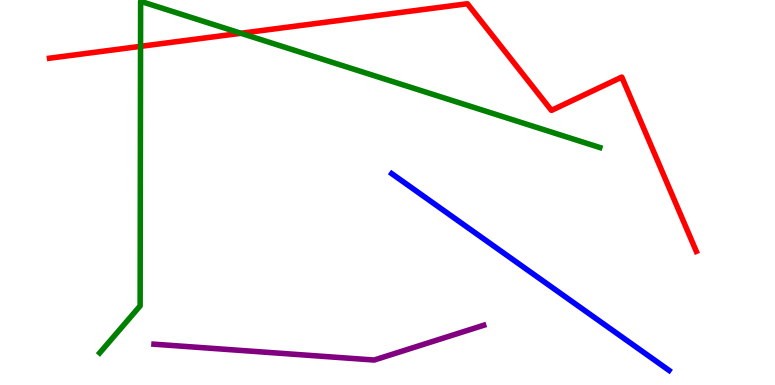[{'lines': ['blue', 'red'], 'intersections': []}, {'lines': ['green', 'red'], 'intersections': [{'x': 1.81, 'y': 8.8}, {'x': 3.11, 'y': 9.14}]}, {'lines': ['purple', 'red'], 'intersections': []}, {'lines': ['blue', 'green'], 'intersections': []}, {'lines': ['blue', 'purple'], 'intersections': []}, {'lines': ['green', 'purple'], 'intersections': []}]